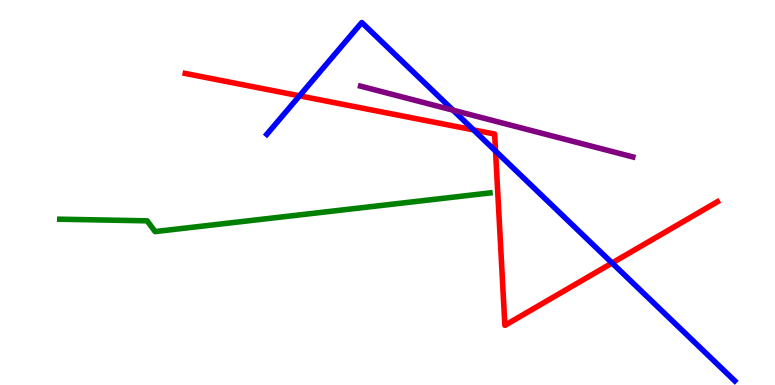[{'lines': ['blue', 'red'], 'intersections': [{'x': 3.86, 'y': 7.51}, {'x': 6.11, 'y': 6.63}, {'x': 6.39, 'y': 6.08}, {'x': 7.9, 'y': 3.17}]}, {'lines': ['green', 'red'], 'intersections': []}, {'lines': ['purple', 'red'], 'intersections': []}, {'lines': ['blue', 'green'], 'intersections': []}, {'lines': ['blue', 'purple'], 'intersections': [{'x': 5.85, 'y': 7.14}]}, {'lines': ['green', 'purple'], 'intersections': []}]